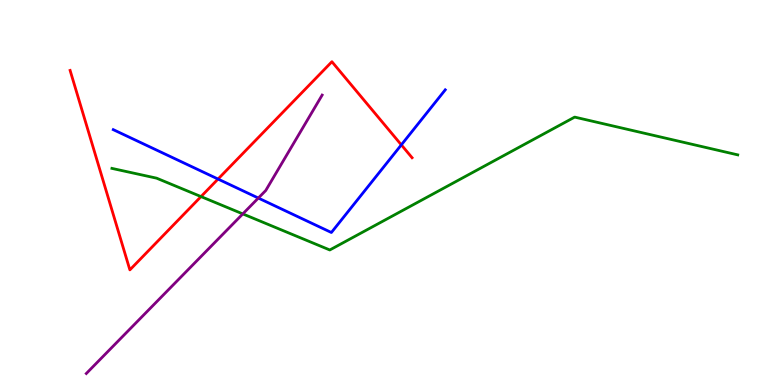[{'lines': ['blue', 'red'], 'intersections': [{'x': 2.81, 'y': 5.35}, {'x': 5.18, 'y': 6.24}]}, {'lines': ['green', 'red'], 'intersections': [{'x': 2.59, 'y': 4.89}]}, {'lines': ['purple', 'red'], 'intersections': []}, {'lines': ['blue', 'green'], 'intersections': []}, {'lines': ['blue', 'purple'], 'intersections': [{'x': 3.33, 'y': 4.86}]}, {'lines': ['green', 'purple'], 'intersections': [{'x': 3.13, 'y': 4.44}]}]